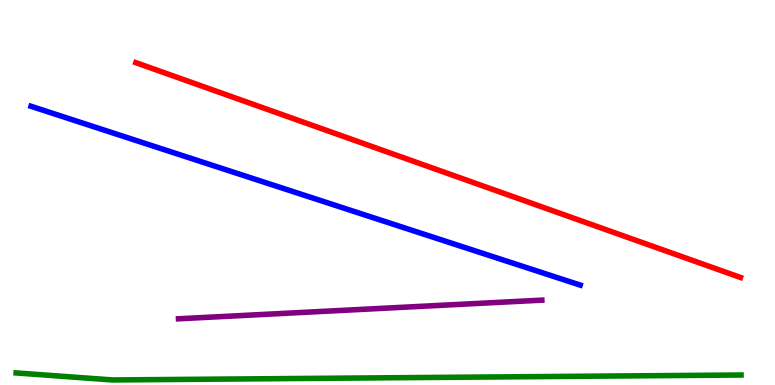[{'lines': ['blue', 'red'], 'intersections': []}, {'lines': ['green', 'red'], 'intersections': []}, {'lines': ['purple', 'red'], 'intersections': []}, {'lines': ['blue', 'green'], 'intersections': []}, {'lines': ['blue', 'purple'], 'intersections': []}, {'lines': ['green', 'purple'], 'intersections': []}]